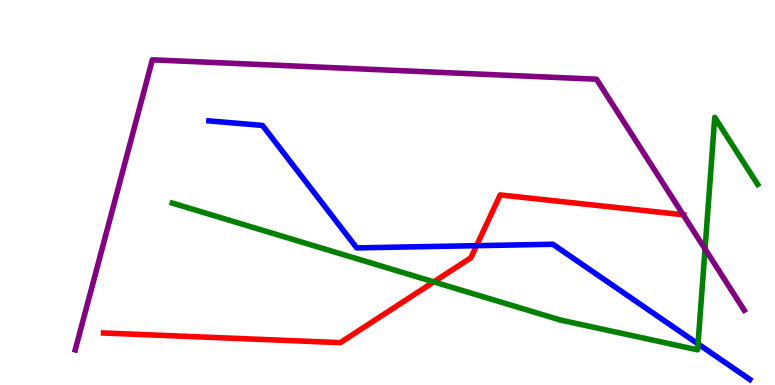[{'lines': ['blue', 'red'], 'intersections': [{'x': 6.15, 'y': 3.62}]}, {'lines': ['green', 'red'], 'intersections': [{'x': 5.6, 'y': 2.68}]}, {'lines': ['purple', 'red'], 'intersections': [{'x': 8.82, 'y': 4.42}]}, {'lines': ['blue', 'green'], 'intersections': [{'x': 9.01, 'y': 1.07}]}, {'lines': ['blue', 'purple'], 'intersections': []}, {'lines': ['green', 'purple'], 'intersections': [{'x': 9.1, 'y': 3.53}]}]